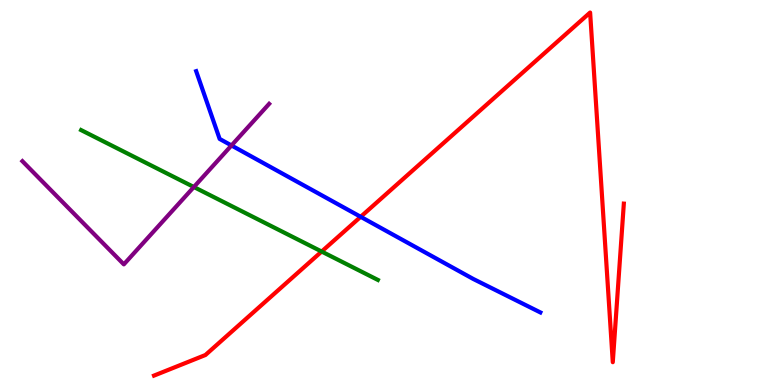[{'lines': ['blue', 'red'], 'intersections': [{'x': 4.65, 'y': 4.37}]}, {'lines': ['green', 'red'], 'intersections': [{'x': 4.15, 'y': 3.47}]}, {'lines': ['purple', 'red'], 'intersections': []}, {'lines': ['blue', 'green'], 'intersections': []}, {'lines': ['blue', 'purple'], 'intersections': [{'x': 2.99, 'y': 6.22}]}, {'lines': ['green', 'purple'], 'intersections': [{'x': 2.5, 'y': 5.14}]}]